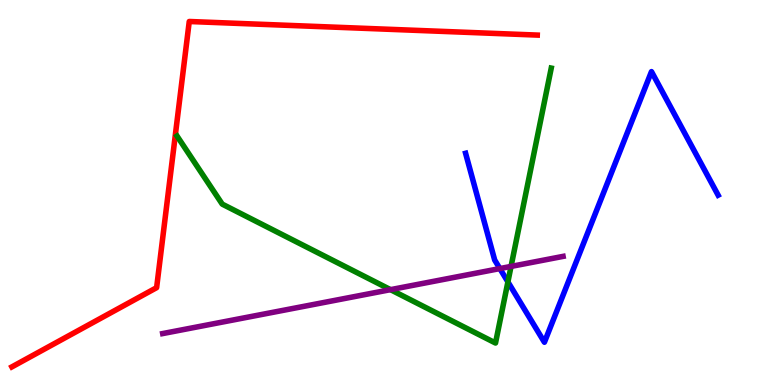[{'lines': ['blue', 'red'], 'intersections': []}, {'lines': ['green', 'red'], 'intersections': []}, {'lines': ['purple', 'red'], 'intersections': []}, {'lines': ['blue', 'green'], 'intersections': [{'x': 6.55, 'y': 2.68}]}, {'lines': ['blue', 'purple'], 'intersections': [{'x': 6.45, 'y': 3.02}]}, {'lines': ['green', 'purple'], 'intersections': [{'x': 5.04, 'y': 2.48}, {'x': 6.59, 'y': 3.08}]}]